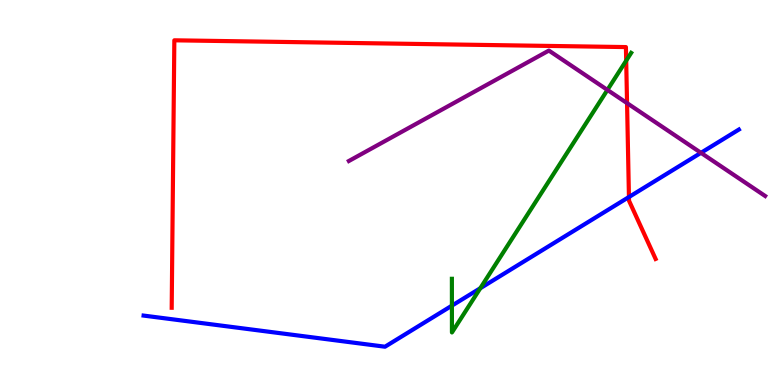[{'lines': ['blue', 'red'], 'intersections': [{'x': 8.12, 'y': 4.88}]}, {'lines': ['green', 'red'], 'intersections': [{'x': 8.08, 'y': 8.43}]}, {'lines': ['purple', 'red'], 'intersections': [{'x': 8.09, 'y': 7.32}]}, {'lines': ['blue', 'green'], 'intersections': [{'x': 5.83, 'y': 2.06}, {'x': 6.2, 'y': 2.51}]}, {'lines': ['blue', 'purple'], 'intersections': [{'x': 9.04, 'y': 6.03}]}, {'lines': ['green', 'purple'], 'intersections': [{'x': 7.84, 'y': 7.66}]}]